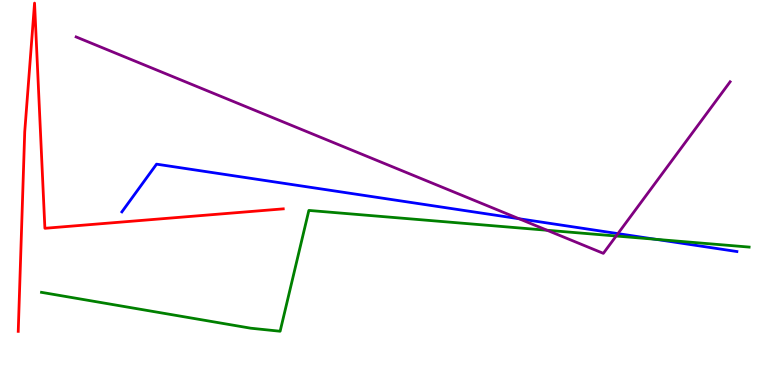[{'lines': ['blue', 'red'], 'intersections': []}, {'lines': ['green', 'red'], 'intersections': []}, {'lines': ['purple', 'red'], 'intersections': []}, {'lines': ['blue', 'green'], 'intersections': [{'x': 8.46, 'y': 3.78}]}, {'lines': ['blue', 'purple'], 'intersections': [{'x': 6.7, 'y': 4.32}, {'x': 7.97, 'y': 3.93}]}, {'lines': ['green', 'purple'], 'intersections': [{'x': 7.06, 'y': 4.02}, {'x': 7.95, 'y': 3.87}]}]